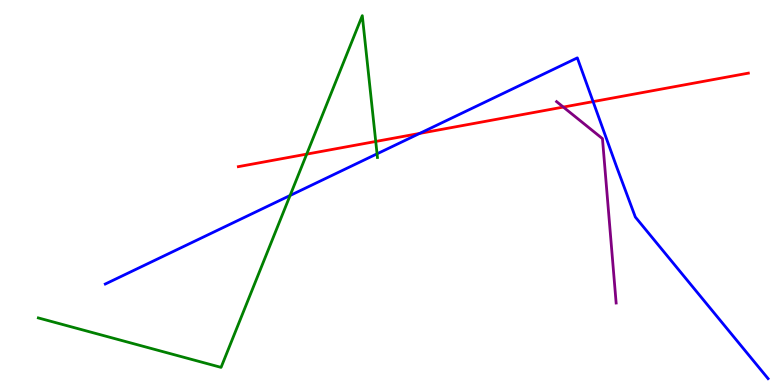[{'lines': ['blue', 'red'], 'intersections': [{'x': 5.42, 'y': 6.53}, {'x': 7.65, 'y': 7.36}]}, {'lines': ['green', 'red'], 'intersections': [{'x': 3.96, 'y': 6.0}, {'x': 4.85, 'y': 6.33}]}, {'lines': ['purple', 'red'], 'intersections': [{'x': 7.27, 'y': 7.22}]}, {'lines': ['blue', 'green'], 'intersections': [{'x': 3.74, 'y': 4.92}, {'x': 4.87, 'y': 6.0}]}, {'lines': ['blue', 'purple'], 'intersections': []}, {'lines': ['green', 'purple'], 'intersections': []}]